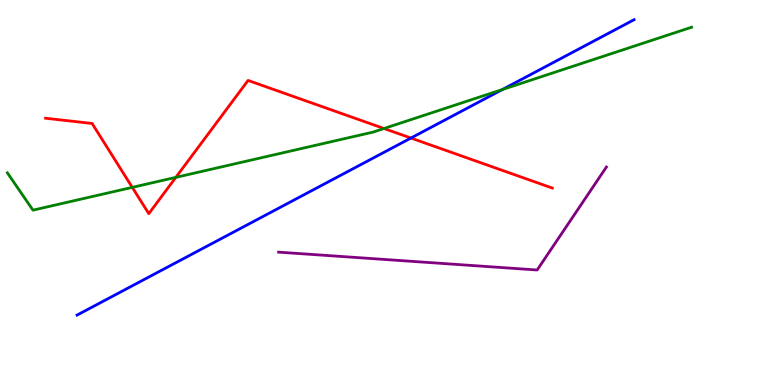[{'lines': ['blue', 'red'], 'intersections': [{'x': 5.3, 'y': 6.41}]}, {'lines': ['green', 'red'], 'intersections': [{'x': 1.71, 'y': 5.13}, {'x': 2.27, 'y': 5.39}, {'x': 4.95, 'y': 6.66}]}, {'lines': ['purple', 'red'], 'intersections': []}, {'lines': ['blue', 'green'], 'intersections': [{'x': 6.48, 'y': 7.67}]}, {'lines': ['blue', 'purple'], 'intersections': []}, {'lines': ['green', 'purple'], 'intersections': []}]